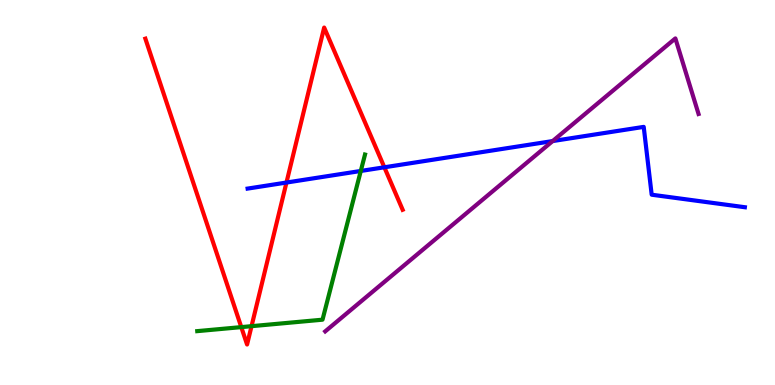[{'lines': ['blue', 'red'], 'intersections': [{'x': 3.7, 'y': 5.26}, {'x': 4.96, 'y': 5.65}]}, {'lines': ['green', 'red'], 'intersections': [{'x': 3.11, 'y': 1.5}, {'x': 3.25, 'y': 1.53}]}, {'lines': ['purple', 'red'], 'intersections': []}, {'lines': ['blue', 'green'], 'intersections': [{'x': 4.66, 'y': 5.56}]}, {'lines': ['blue', 'purple'], 'intersections': [{'x': 7.13, 'y': 6.34}]}, {'lines': ['green', 'purple'], 'intersections': []}]